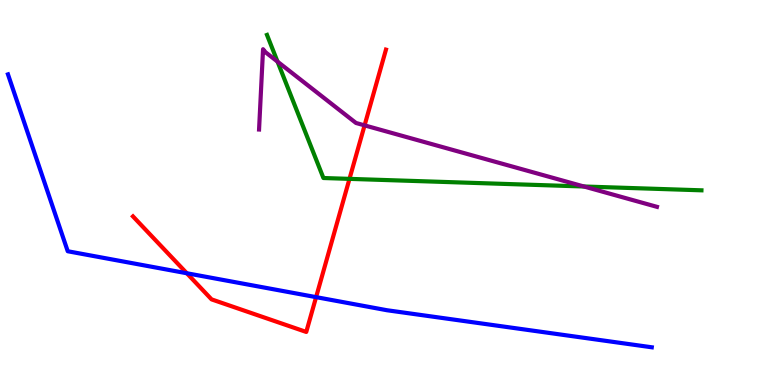[{'lines': ['blue', 'red'], 'intersections': [{'x': 2.41, 'y': 2.9}, {'x': 4.08, 'y': 2.28}]}, {'lines': ['green', 'red'], 'intersections': [{'x': 4.51, 'y': 5.35}]}, {'lines': ['purple', 'red'], 'intersections': [{'x': 4.7, 'y': 6.74}]}, {'lines': ['blue', 'green'], 'intersections': []}, {'lines': ['blue', 'purple'], 'intersections': []}, {'lines': ['green', 'purple'], 'intersections': [{'x': 3.58, 'y': 8.4}, {'x': 7.53, 'y': 5.16}]}]